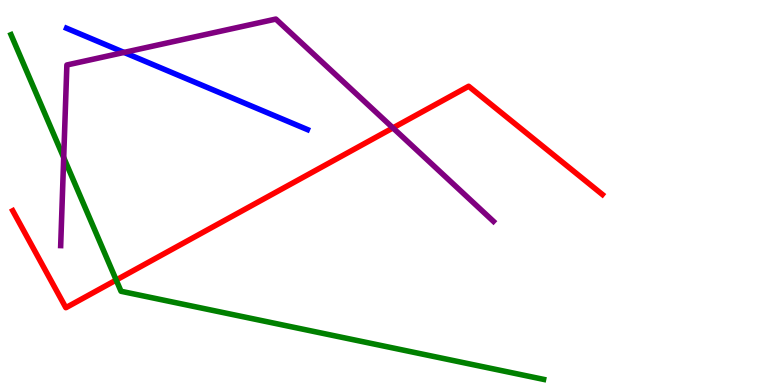[{'lines': ['blue', 'red'], 'intersections': []}, {'lines': ['green', 'red'], 'intersections': [{'x': 1.5, 'y': 2.73}]}, {'lines': ['purple', 'red'], 'intersections': [{'x': 5.07, 'y': 6.68}]}, {'lines': ['blue', 'green'], 'intersections': []}, {'lines': ['blue', 'purple'], 'intersections': [{'x': 1.6, 'y': 8.64}]}, {'lines': ['green', 'purple'], 'intersections': [{'x': 0.822, 'y': 5.91}]}]